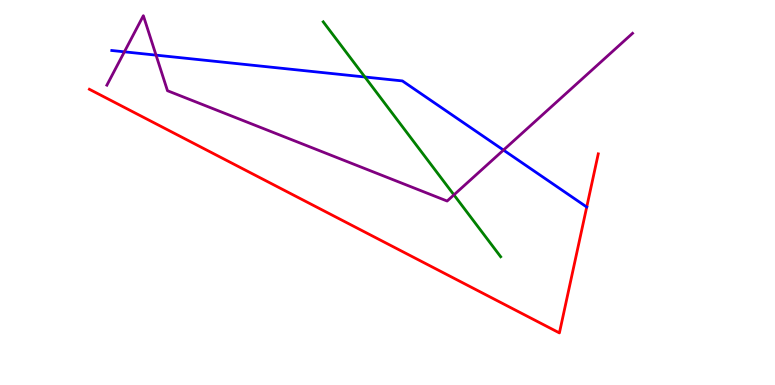[{'lines': ['blue', 'red'], 'intersections': []}, {'lines': ['green', 'red'], 'intersections': []}, {'lines': ['purple', 'red'], 'intersections': []}, {'lines': ['blue', 'green'], 'intersections': [{'x': 4.71, 'y': 8.0}]}, {'lines': ['blue', 'purple'], 'intersections': [{'x': 1.61, 'y': 8.65}, {'x': 2.01, 'y': 8.57}, {'x': 6.5, 'y': 6.1}]}, {'lines': ['green', 'purple'], 'intersections': [{'x': 5.86, 'y': 4.94}]}]